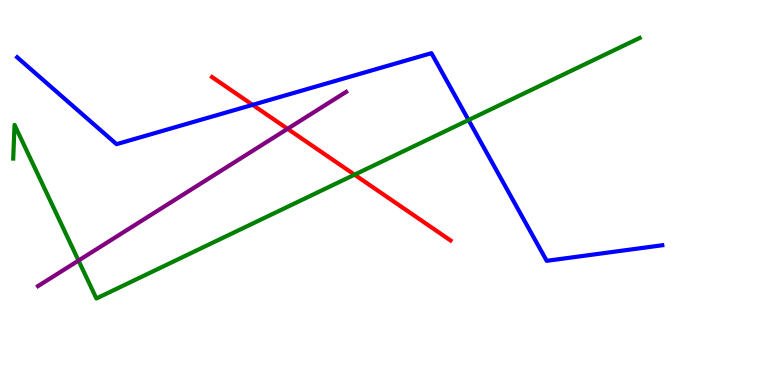[{'lines': ['blue', 'red'], 'intersections': [{'x': 3.26, 'y': 7.28}]}, {'lines': ['green', 'red'], 'intersections': [{'x': 4.57, 'y': 5.46}]}, {'lines': ['purple', 'red'], 'intersections': [{'x': 3.71, 'y': 6.65}]}, {'lines': ['blue', 'green'], 'intersections': [{'x': 6.05, 'y': 6.88}]}, {'lines': ['blue', 'purple'], 'intersections': []}, {'lines': ['green', 'purple'], 'intersections': [{'x': 1.01, 'y': 3.23}]}]